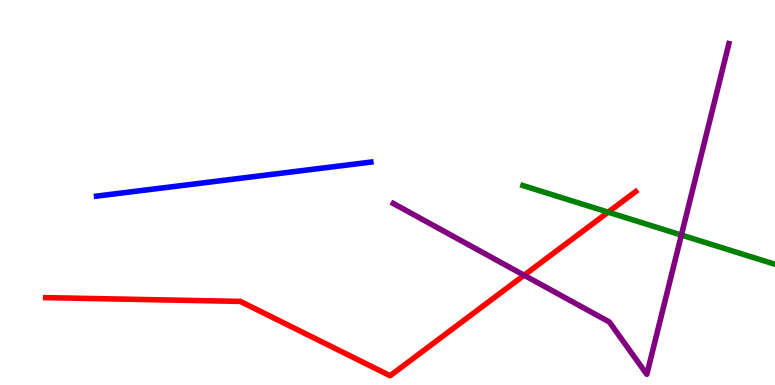[{'lines': ['blue', 'red'], 'intersections': []}, {'lines': ['green', 'red'], 'intersections': [{'x': 7.85, 'y': 4.49}]}, {'lines': ['purple', 'red'], 'intersections': [{'x': 6.76, 'y': 2.85}]}, {'lines': ['blue', 'green'], 'intersections': []}, {'lines': ['blue', 'purple'], 'intersections': []}, {'lines': ['green', 'purple'], 'intersections': [{'x': 8.79, 'y': 3.9}]}]